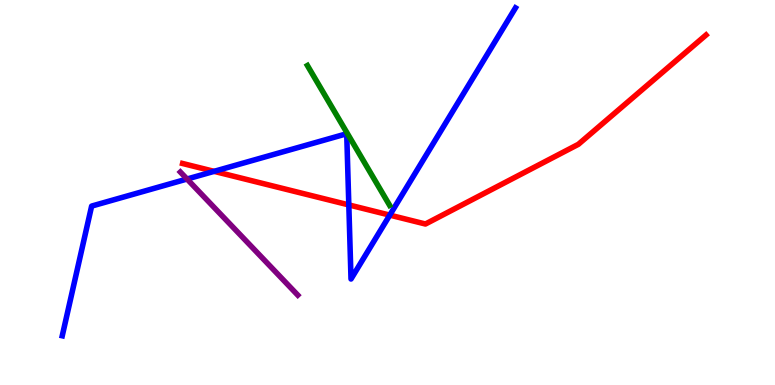[{'lines': ['blue', 'red'], 'intersections': [{'x': 2.76, 'y': 5.55}, {'x': 4.5, 'y': 4.68}, {'x': 5.03, 'y': 4.41}]}, {'lines': ['green', 'red'], 'intersections': []}, {'lines': ['purple', 'red'], 'intersections': []}, {'lines': ['blue', 'green'], 'intersections': []}, {'lines': ['blue', 'purple'], 'intersections': [{'x': 2.41, 'y': 5.35}]}, {'lines': ['green', 'purple'], 'intersections': []}]